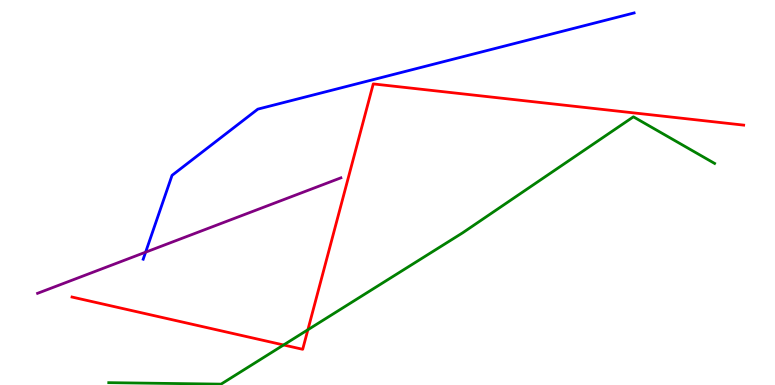[{'lines': ['blue', 'red'], 'intersections': []}, {'lines': ['green', 'red'], 'intersections': [{'x': 3.66, 'y': 1.04}, {'x': 3.97, 'y': 1.44}]}, {'lines': ['purple', 'red'], 'intersections': []}, {'lines': ['blue', 'green'], 'intersections': []}, {'lines': ['blue', 'purple'], 'intersections': [{'x': 1.88, 'y': 3.45}]}, {'lines': ['green', 'purple'], 'intersections': []}]